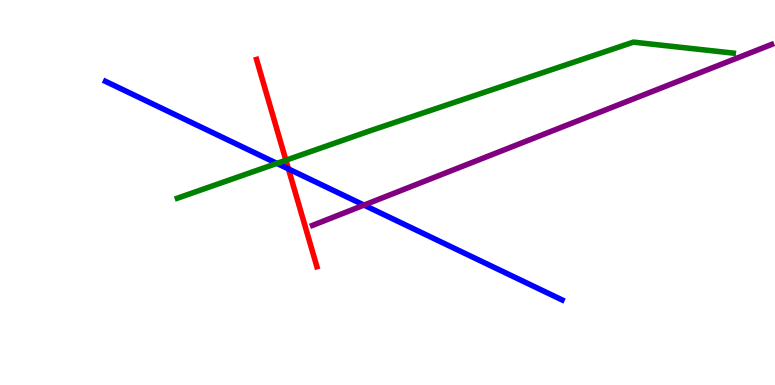[{'lines': ['blue', 'red'], 'intersections': [{'x': 3.72, 'y': 5.61}]}, {'lines': ['green', 'red'], 'intersections': [{'x': 3.69, 'y': 5.84}]}, {'lines': ['purple', 'red'], 'intersections': []}, {'lines': ['blue', 'green'], 'intersections': [{'x': 3.57, 'y': 5.76}]}, {'lines': ['blue', 'purple'], 'intersections': [{'x': 4.7, 'y': 4.67}]}, {'lines': ['green', 'purple'], 'intersections': []}]